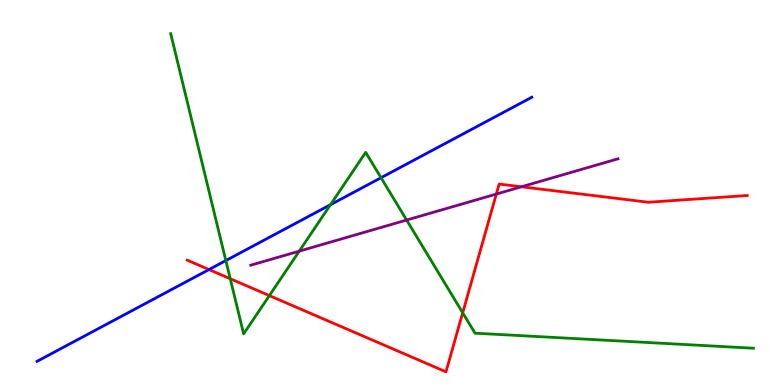[{'lines': ['blue', 'red'], 'intersections': [{'x': 2.7, 'y': 3.0}]}, {'lines': ['green', 'red'], 'intersections': [{'x': 2.97, 'y': 2.76}, {'x': 3.48, 'y': 2.32}, {'x': 5.97, 'y': 1.88}]}, {'lines': ['purple', 'red'], 'intersections': [{'x': 6.4, 'y': 4.96}, {'x': 6.73, 'y': 5.15}]}, {'lines': ['blue', 'green'], 'intersections': [{'x': 2.91, 'y': 3.23}, {'x': 4.26, 'y': 4.68}, {'x': 4.92, 'y': 5.38}]}, {'lines': ['blue', 'purple'], 'intersections': []}, {'lines': ['green', 'purple'], 'intersections': [{'x': 3.86, 'y': 3.48}, {'x': 5.25, 'y': 4.28}]}]